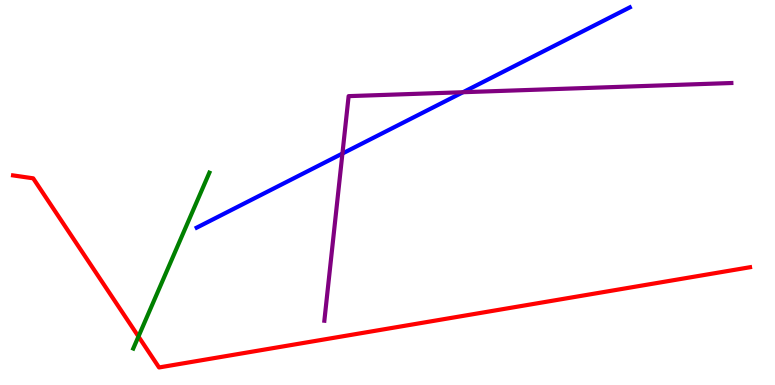[{'lines': ['blue', 'red'], 'intersections': []}, {'lines': ['green', 'red'], 'intersections': [{'x': 1.79, 'y': 1.26}]}, {'lines': ['purple', 'red'], 'intersections': []}, {'lines': ['blue', 'green'], 'intersections': []}, {'lines': ['blue', 'purple'], 'intersections': [{'x': 4.42, 'y': 6.01}, {'x': 5.97, 'y': 7.6}]}, {'lines': ['green', 'purple'], 'intersections': []}]